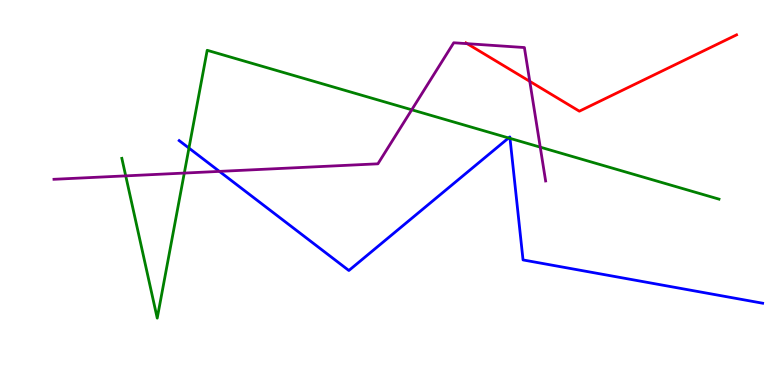[{'lines': ['blue', 'red'], 'intersections': []}, {'lines': ['green', 'red'], 'intersections': []}, {'lines': ['purple', 'red'], 'intersections': [{'x': 6.03, 'y': 8.87}, {'x': 6.84, 'y': 7.89}]}, {'lines': ['blue', 'green'], 'intersections': [{'x': 2.44, 'y': 6.15}, {'x': 6.56, 'y': 6.42}, {'x': 6.58, 'y': 6.41}]}, {'lines': ['blue', 'purple'], 'intersections': [{'x': 2.83, 'y': 5.55}]}, {'lines': ['green', 'purple'], 'intersections': [{'x': 1.62, 'y': 5.43}, {'x': 2.38, 'y': 5.5}, {'x': 5.31, 'y': 7.15}, {'x': 6.97, 'y': 6.18}]}]